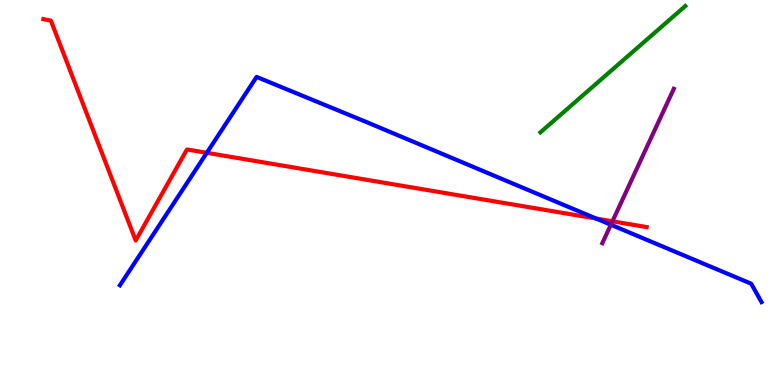[{'lines': ['blue', 'red'], 'intersections': [{'x': 2.67, 'y': 6.03}, {'x': 7.69, 'y': 4.32}]}, {'lines': ['green', 'red'], 'intersections': []}, {'lines': ['purple', 'red'], 'intersections': [{'x': 7.9, 'y': 4.25}]}, {'lines': ['blue', 'green'], 'intersections': []}, {'lines': ['blue', 'purple'], 'intersections': [{'x': 7.88, 'y': 4.16}]}, {'lines': ['green', 'purple'], 'intersections': []}]